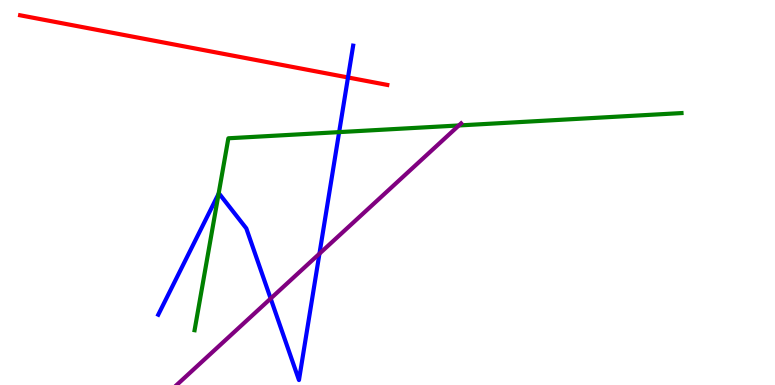[{'lines': ['blue', 'red'], 'intersections': [{'x': 4.49, 'y': 7.99}]}, {'lines': ['green', 'red'], 'intersections': []}, {'lines': ['purple', 'red'], 'intersections': []}, {'lines': ['blue', 'green'], 'intersections': [{'x': 2.82, 'y': 4.97}, {'x': 4.38, 'y': 6.57}]}, {'lines': ['blue', 'purple'], 'intersections': [{'x': 3.49, 'y': 2.25}, {'x': 4.12, 'y': 3.41}]}, {'lines': ['green', 'purple'], 'intersections': [{'x': 5.92, 'y': 6.74}]}]